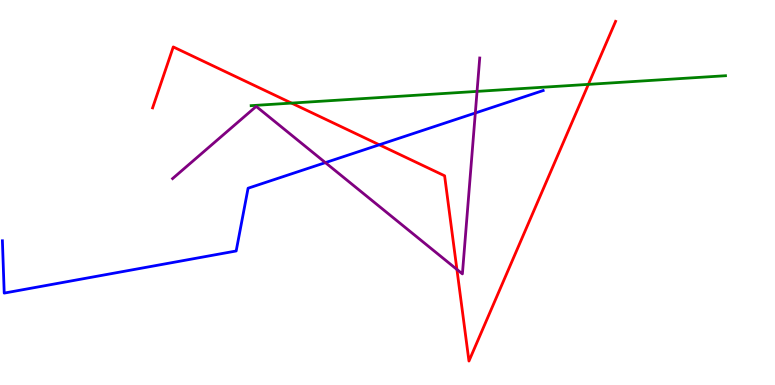[{'lines': ['blue', 'red'], 'intersections': [{'x': 4.89, 'y': 6.24}]}, {'lines': ['green', 'red'], 'intersections': [{'x': 3.76, 'y': 7.32}, {'x': 7.59, 'y': 7.81}]}, {'lines': ['purple', 'red'], 'intersections': [{'x': 5.9, 'y': 3.0}]}, {'lines': ['blue', 'green'], 'intersections': []}, {'lines': ['blue', 'purple'], 'intersections': [{'x': 4.2, 'y': 5.78}, {'x': 6.13, 'y': 7.06}]}, {'lines': ['green', 'purple'], 'intersections': [{'x': 6.16, 'y': 7.63}]}]